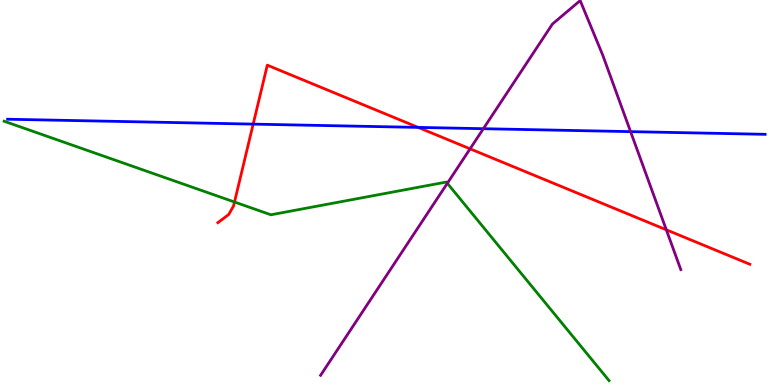[{'lines': ['blue', 'red'], 'intersections': [{'x': 3.27, 'y': 6.78}, {'x': 5.4, 'y': 6.69}]}, {'lines': ['green', 'red'], 'intersections': [{'x': 3.03, 'y': 4.75}]}, {'lines': ['purple', 'red'], 'intersections': [{'x': 6.07, 'y': 6.13}, {'x': 8.6, 'y': 4.03}]}, {'lines': ['blue', 'green'], 'intersections': []}, {'lines': ['blue', 'purple'], 'intersections': [{'x': 6.24, 'y': 6.66}, {'x': 8.14, 'y': 6.58}]}, {'lines': ['green', 'purple'], 'intersections': [{'x': 5.77, 'y': 5.24}]}]